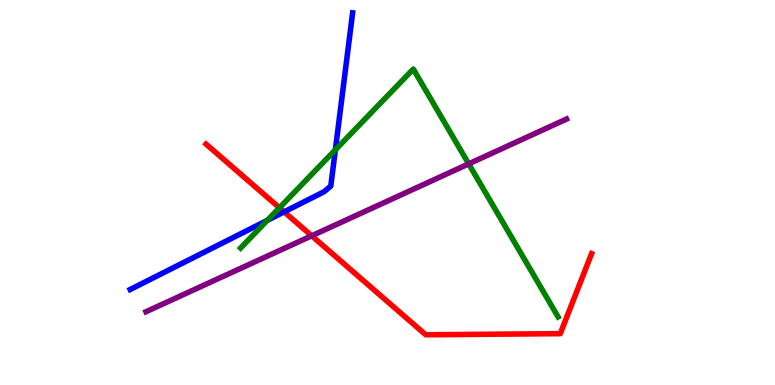[{'lines': ['blue', 'red'], 'intersections': [{'x': 3.67, 'y': 4.5}]}, {'lines': ['green', 'red'], 'intersections': [{'x': 3.61, 'y': 4.6}]}, {'lines': ['purple', 'red'], 'intersections': [{'x': 4.02, 'y': 3.88}]}, {'lines': ['blue', 'green'], 'intersections': [{'x': 3.45, 'y': 4.28}, {'x': 4.33, 'y': 6.11}]}, {'lines': ['blue', 'purple'], 'intersections': []}, {'lines': ['green', 'purple'], 'intersections': [{'x': 6.05, 'y': 5.74}]}]